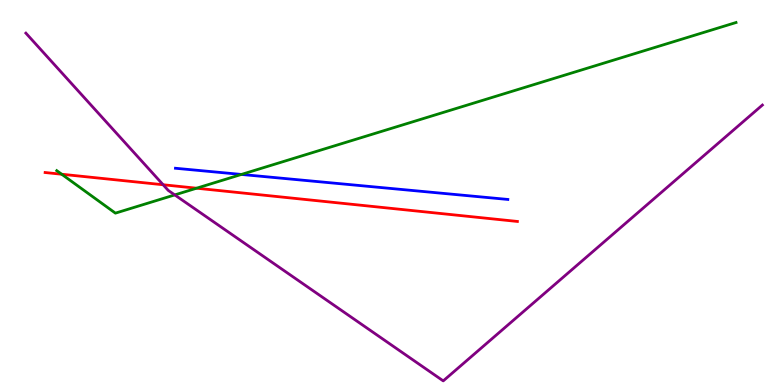[{'lines': ['blue', 'red'], 'intersections': []}, {'lines': ['green', 'red'], 'intersections': [{'x': 0.796, 'y': 5.47}, {'x': 2.54, 'y': 5.11}]}, {'lines': ['purple', 'red'], 'intersections': [{'x': 2.1, 'y': 5.2}]}, {'lines': ['blue', 'green'], 'intersections': [{'x': 3.11, 'y': 5.47}]}, {'lines': ['blue', 'purple'], 'intersections': []}, {'lines': ['green', 'purple'], 'intersections': [{'x': 2.25, 'y': 4.94}]}]